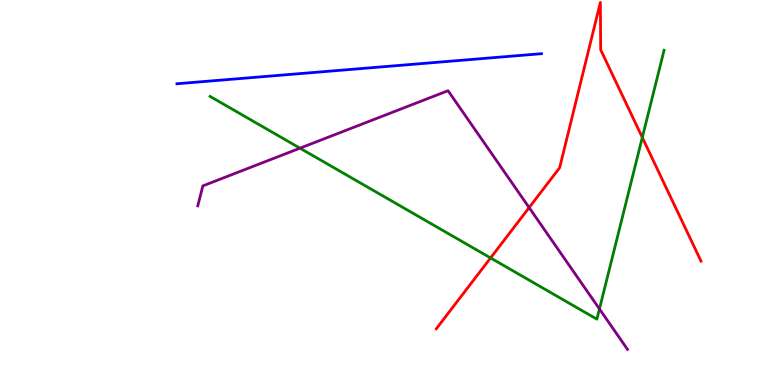[{'lines': ['blue', 'red'], 'intersections': []}, {'lines': ['green', 'red'], 'intersections': [{'x': 6.33, 'y': 3.3}, {'x': 8.29, 'y': 6.43}]}, {'lines': ['purple', 'red'], 'intersections': [{'x': 6.83, 'y': 4.61}]}, {'lines': ['blue', 'green'], 'intersections': []}, {'lines': ['blue', 'purple'], 'intersections': []}, {'lines': ['green', 'purple'], 'intersections': [{'x': 3.87, 'y': 6.15}, {'x': 7.73, 'y': 1.98}]}]